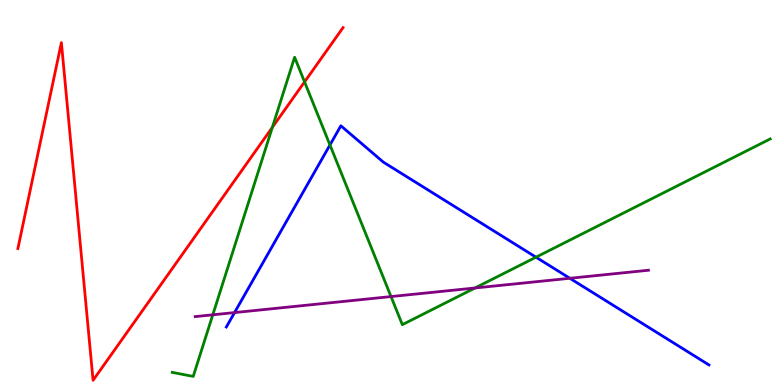[{'lines': ['blue', 'red'], 'intersections': []}, {'lines': ['green', 'red'], 'intersections': [{'x': 3.51, 'y': 6.69}, {'x': 3.93, 'y': 7.87}]}, {'lines': ['purple', 'red'], 'intersections': []}, {'lines': ['blue', 'green'], 'intersections': [{'x': 4.26, 'y': 6.23}, {'x': 6.92, 'y': 3.32}]}, {'lines': ['blue', 'purple'], 'intersections': [{'x': 3.03, 'y': 1.88}, {'x': 7.35, 'y': 2.77}]}, {'lines': ['green', 'purple'], 'intersections': [{'x': 2.75, 'y': 1.82}, {'x': 5.05, 'y': 2.3}, {'x': 6.13, 'y': 2.52}]}]